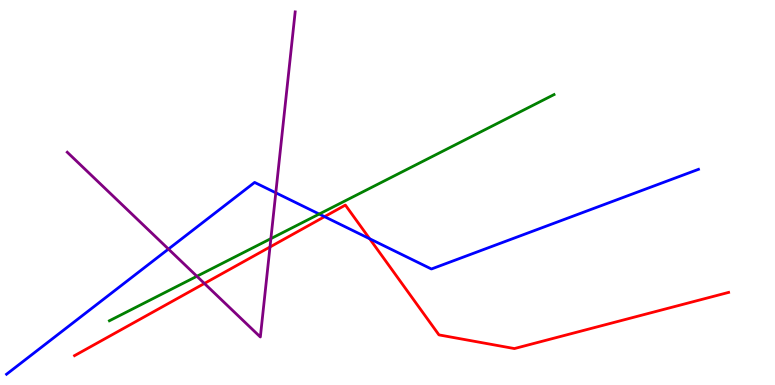[{'lines': ['blue', 'red'], 'intersections': [{'x': 4.19, 'y': 4.37}, {'x': 4.77, 'y': 3.8}]}, {'lines': ['green', 'red'], 'intersections': []}, {'lines': ['purple', 'red'], 'intersections': [{'x': 2.64, 'y': 2.64}, {'x': 3.48, 'y': 3.58}]}, {'lines': ['blue', 'green'], 'intersections': [{'x': 4.12, 'y': 4.44}]}, {'lines': ['blue', 'purple'], 'intersections': [{'x': 2.17, 'y': 3.53}, {'x': 3.56, 'y': 4.99}]}, {'lines': ['green', 'purple'], 'intersections': [{'x': 2.54, 'y': 2.82}, {'x': 3.5, 'y': 3.8}]}]